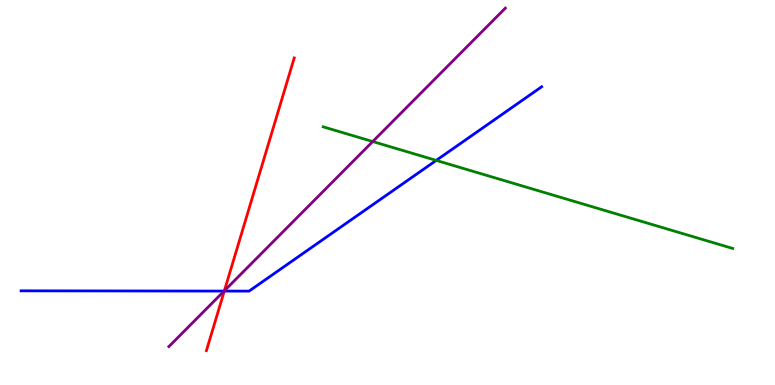[{'lines': ['blue', 'red'], 'intersections': [{'x': 2.89, 'y': 2.44}]}, {'lines': ['green', 'red'], 'intersections': []}, {'lines': ['purple', 'red'], 'intersections': [{'x': 2.9, 'y': 2.45}]}, {'lines': ['blue', 'green'], 'intersections': [{'x': 5.63, 'y': 5.83}]}, {'lines': ['blue', 'purple'], 'intersections': [{'x': 2.89, 'y': 2.44}]}, {'lines': ['green', 'purple'], 'intersections': [{'x': 4.81, 'y': 6.32}]}]